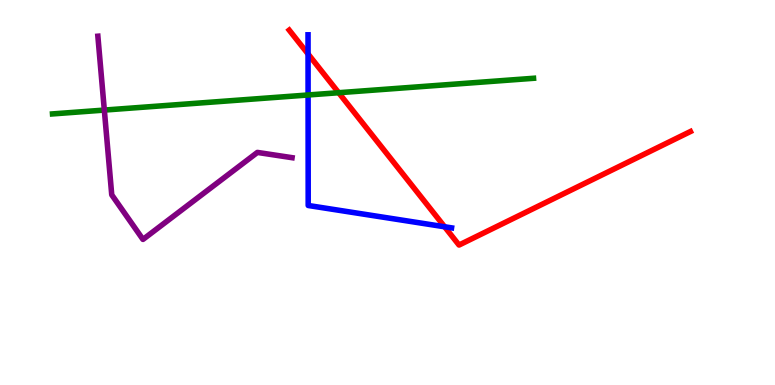[{'lines': ['blue', 'red'], 'intersections': [{'x': 3.97, 'y': 8.6}, {'x': 5.74, 'y': 4.11}]}, {'lines': ['green', 'red'], 'intersections': [{'x': 4.37, 'y': 7.59}]}, {'lines': ['purple', 'red'], 'intersections': []}, {'lines': ['blue', 'green'], 'intersections': [{'x': 3.98, 'y': 7.53}]}, {'lines': ['blue', 'purple'], 'intersections': []}, {'lines': ['green', 'purple'], 'intersections': [{'x': 1.35, 'y': 7.14}]}]